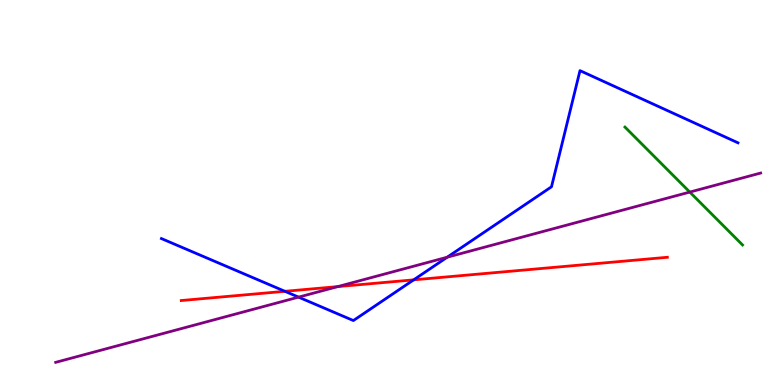[{'lines': ['blue', 'red'], 'intersections': [{'x': 3.68, 'y': 2.43}, {'x': 5.34, 'y': 2.73}]}, {'lines': ['green', 'red'], 'intersections': []}, {'lines': ['purple', 'red'], 'intersections': [{'x': 4.36, 'y': 2.56}]}, {'lines': ['blue', 'green'], 'intersections': []}, {'lines': ['blue', 'purple'], 'intersections': [{'x': 3.85, 'y': 2.28}, {'x': 5.77, 'y': 3.32}]}, {'lines': ['green', 'purple'], 'intersections': [{'x': 8.9, 'y': 5.01}]}]